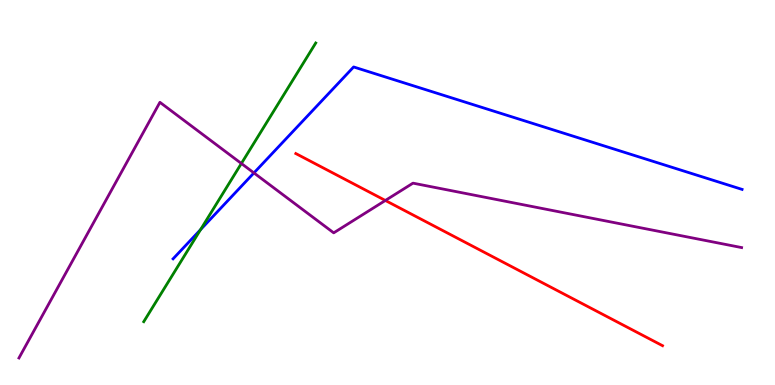[{'lines': ['blue', 'red'], 'intersections': []}, {'lines': ['green', 'red'], 'intersections': []}, {'lines': ['purple', 'red'], 'intersections': [{'x': 4.97, 'y': 4.79}]}, {'lines': ['blue', 'green'], 'intersections': [{'x': 2.59, 'y': 4.04}]}, {'lines': ['blue', 'purple'], 'intersections': [{'x': 3.28, 'y': 5.51}]}, {'lines': ['green', 'purple'], 'intersections': [{'x': 3.11, 'y': 5.75}]}]